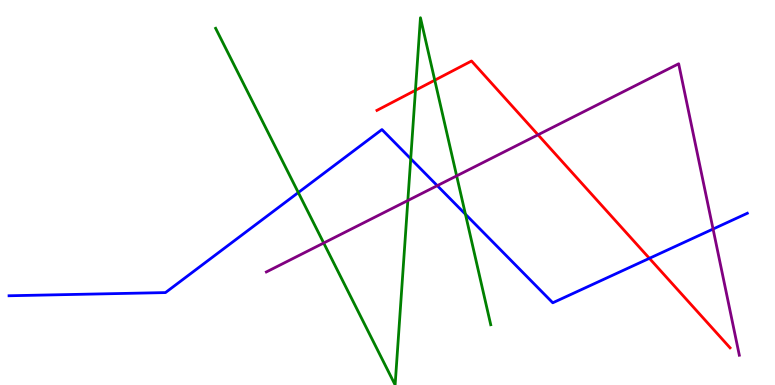[{'lines': ['blue', 'red'], 'intersections': [{'x': 8.38, 'y': 3.29}]}, {'lines': ['green', 'red'], 'intersections': [{'x': 5.36, 'y': 7.65}, {'x': 5.61, 'y': 7.92}]}, {'lines': ['purple', 'red'], 'intersections': [{'x': 6.94, 'y': 6.5}]}, {'lines': ['blue', 'green'], 'intersections': [{'x': 3.85, 'y': 5.0}, {'x': 5.3, 'y': 5.88}, {'x': 6.01, 'y': 4.44}]}, {'lines': ['blue', 'purple'], 'intersections': [{'x': 5.64, 'y': 5.18}, {'x': 9.2, 'y': 4.05}]}, {'lines': ['green', 'purple'], 'intersections': [{'x': 4.18, 'y': 3.69}, {'x': 5.26, 'y': 4.79}, {'x': 5.89, 'y': 5.43}]}]